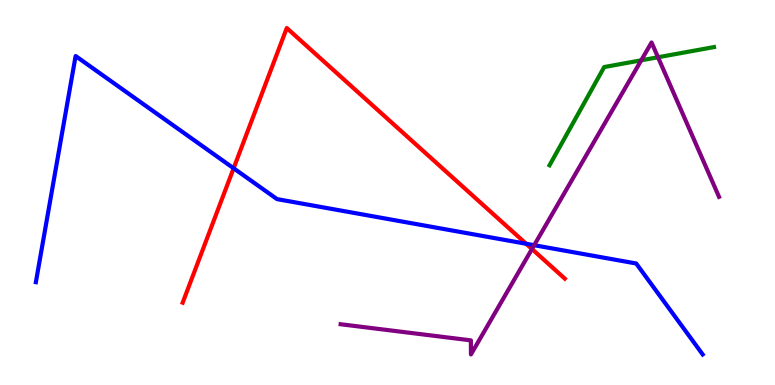[{'lines': ['blue', 'red'], 'intersections': [{'x': 3.01, 'y': 5.63}, {'x': 6.79, 'y': 3.67}]}, {'lines': ['green', 'red'], 'intersections': []}, {'lines': ['purple', 'red'], 'intersections': [{'x': 6.86, 'y': 3.53}]}, {'lines': ['blue', 'green'], 'intersections': []}, {'lines': ['blue', 'purple'], 'intersections': [{'x': 6.89, 'y': 3.63}]}, {'lines': ['green', 'purple'], 'intersections': [{'x': 8.27, 'y': 8.43}, {'x': 8.49, 'y': 8.51}]}]